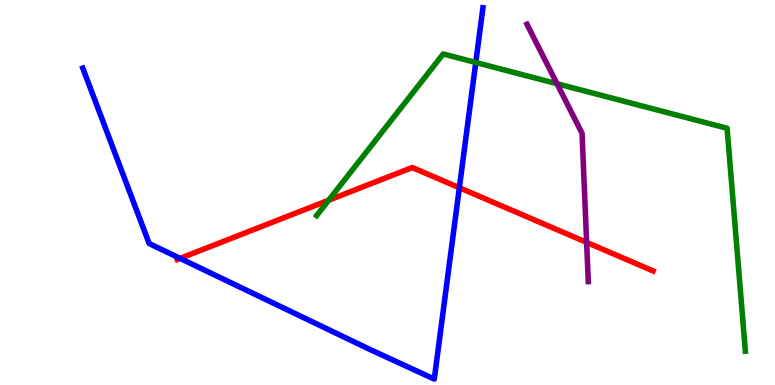[{'lines': ['blue', 'red'], 'intersections': [{'x': 2.32, 'y': 3.29}, {'x': 5.93, 'y': 5.12}]}, {'lines': ['green', 'red'], 'intersections': [{'x': 4.24, 'y': 4.8}]}, {'lines': ['purple', 'red'], 'intersections': [{'x': 7.57, 'y': 3.7}]}, {'lines': ['blue', 'green'], 'intersections': [{'x': 6.14, 'y': 8.38}]}, {'lines': ['blue', 'purple'], 'intersections': []}, {'lines': ['green', 'purple'], 'intersections': [{'x': 7.19, 'y': 7.82}]}]